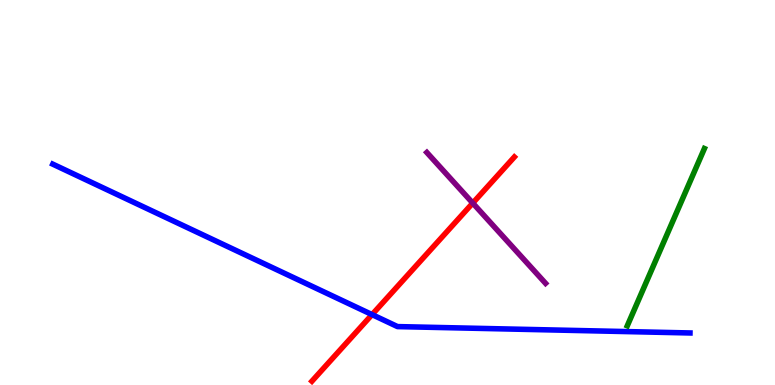[{'lines': ['blue', 'red'], 'intersections': [{'x': 4.8, 'y': 1.83}]}, {'lines': ['green', 'red'], 'intersections': []}, {'lines': ['purple', 'red'], 'intersections': [{'x': 6.1, 'y': 4.73}]}, {'lines': ['blue', 'green'], 'intersections': []}, {'lines': ['blue', 'purple'], 'intersections': []}, {'lines': ['green', 'purple'], 'intersections': []}]